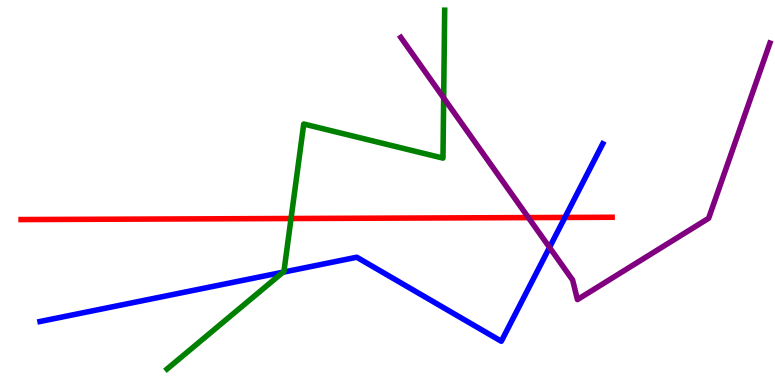[{'lines': ['blue', 'red'], 'intersections': [{'x': 7.29, 'y': 4.35}]}, {'lines': ['green', 'red'], 'intersections': [{'x': 3.76, 'y': 4.32}]}, {'lines': ['purple', 'red'], 'intersections': [{'x': 6.82, 'y': 4.35}]}, {'lines': ['blue', 'green'], 'intersections': [{'x': 3.65, 'y': 2.93}]}, {'lines': ['blue', 'purple'], 'intersections': [{'x': 7.09, 'y': 3.57}]}, {'lines': ['green', 'purple'], 'intersections': [{'x': 5.72, 'y': 7.46}]}]